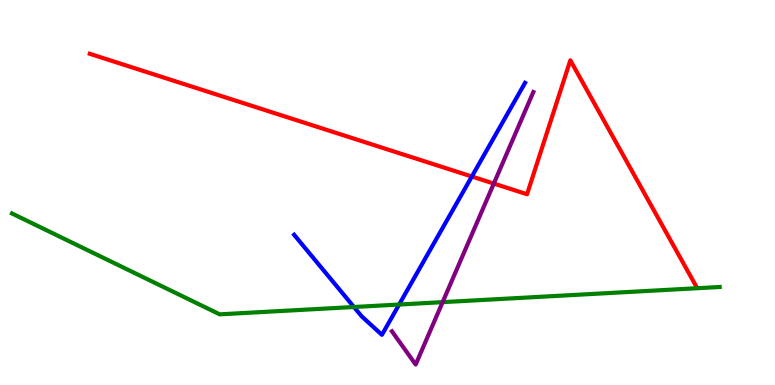[{'lines': ['blue', 'red'], 'intersections': [{'x': 6.09, 'y': 5.42}]}, {'lines': ['green', 'red'], 'intersections': []}, {'lines': ['purple', 'red'], 'intersections': [{'x': 6.37, 'y': 5.23}]}, {'lines': ['blue', 'green'], 'intersections': [{'x': 4.57, 'y': 2.03}, {'x': 5.15, 'y': 2.09}]}, {'lines': ['blue', 'purple'], 'intersections': []}, {'lines': ['green', 'purple'], 'intersections': [{'x': 5.71, 'y': 2.15}]}]